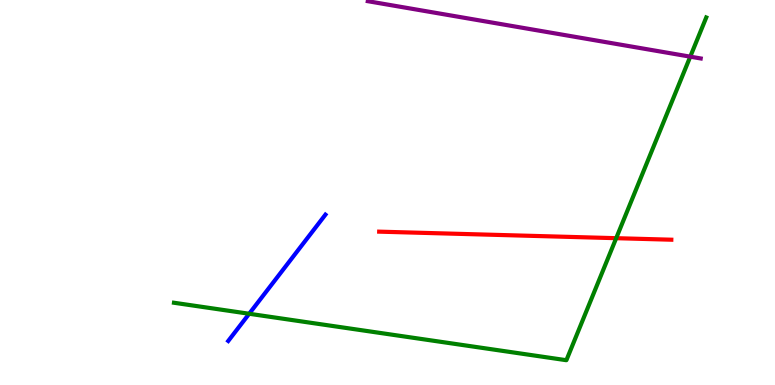[{'lines': ['blue', 'red'], 'intersections': []}, {'lines': ['green', 'red'], 'intersections': [{'x': 7.95, 'y': 3.81}]}, {'lines': ['purple', 'red'], 'intersections': []}, {'lines': ['blue', 'green'], 'intersections': [{'x': 3.22, 'y': 1.85}]}, {'lines': ['blue', 'purple'], 'intersections': []}, {'lines': ['green', 'purple'], 'intersections': [{'x': 8.91, 'y': 8.53}]}]